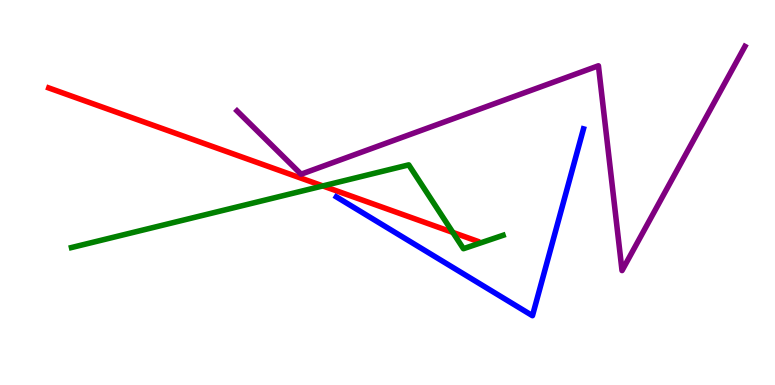[{'lines': ['blue', 'red'], 'intersections': []}, {'lines': ['green', 'red'], 'intersections': [{'x': 4.17, 'y': 5.17}, {'x': 5.84, 'y': 3.96}]}, {'lines': ['purple', 'red'], 'intersections': []}, {'lines': ['blue', 'green'], 'intersections': []}, {'lines': ['blue', 'purple'], 'intersections': []}, {'lines': ['green', 'purple'], 'intersections': []}]